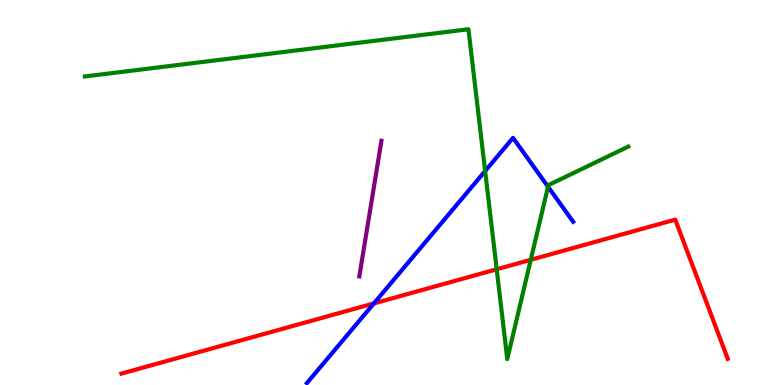[{'lines': ['blue', 'red'], 'intersections': [{'x': 4.82, 'y': 2.12}]}, {'lines': ['green', 'red'], 'intersections': [{'x': 6.41, 'y': 3.01}, {'x': 6.85, 'y': 3.25}]}, {'lines': ['purple', 'red'], 'intersections': []}, {'lines': ['blue', 'green'], 'intersections': [{'x': 6.26, 'y': 5.56}, {'x': 7.07, 'y': 5.15}]}, {'lines': ['blue', 'purple'], 'intersections': []}, {'lines': ['green', 'purple'], 'intersections': []}]